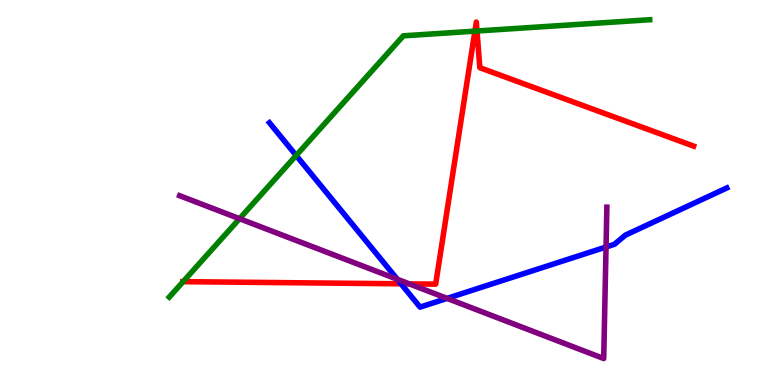[{'lines': ['blue', 'red'], 'intersections': [{'x': 5.17, 'y': 2.63}]}, {'lines': ['green', 'red'], 'intersections': [{'x': 2.36, 'y': 2.68}, {'x': 6.13, 'y': 9.19}, {'x': 6.16, 'y': 9.19}]}, {'lines': ['purple', 'red'], 'intersections': [{'x': 5.28, 'y': 2.63}]}, {'lines': ['blue', 'green'], 'intersections': [{'x': 3.82, 'y': 5.96}]}, {'lines': ['blue', 'purple'], 'intersections': [{'x': 5.13, 'y': 2.75}, {'x': 5.77, 'y': 2.25}, {'x': 7.82, 'y': 3.58}]}, {'lines': ['green', 'purple'], 'intersections': [{'x': 3.09, 'y': 4.32}]}]